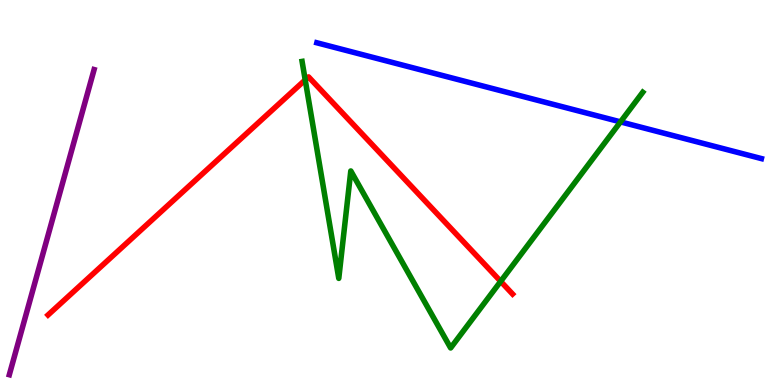[{'lines': ['blue', 'red'], 'intersections': []}, {'lines': ['green', 'red'], 'intersections': [{'x': 3.94, 'y': 7.92}, {'x': 6.46, 'y': 2.69}]}, {'lines': ['purple', 'red'], 'intersections': []}, {'lines': ['blue', 'green'], 'intersections': [{'x': 8.01, 'y': 6.83}]}, {'lines': ['blue', 'purple'], 'intersections': []}, {'lines': ['green', 'purple'], 'intersections': []}]